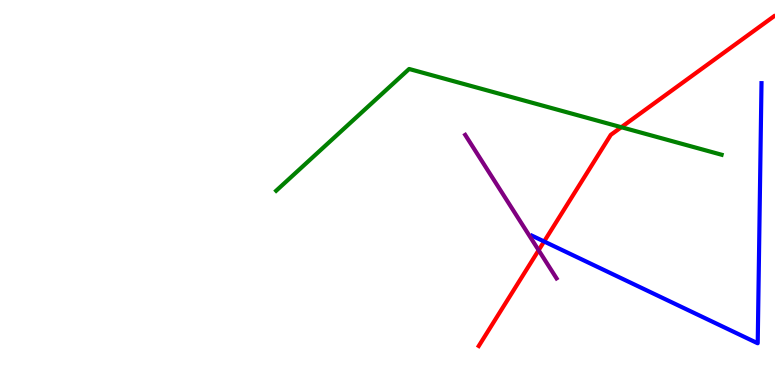[{'lines': ['blue', 'red'], 'intersections': [{'x': 7.02, 'y': 3.73}]}, {'lines': ['green', 'red'], 'intersections': [{'x': 8.02, 'y': 6.7}]}, {'lines': ['purple', 'red'], 'intersections': [{'x': 6.95, 'y': 3.5}]}, {'lines': ['blue', 'green'], 'intersections': []}, {'lines': ['blue', 'purple'], 'intersections': []}, {'lines': ['green', 'purple'], 'intersections': []}]